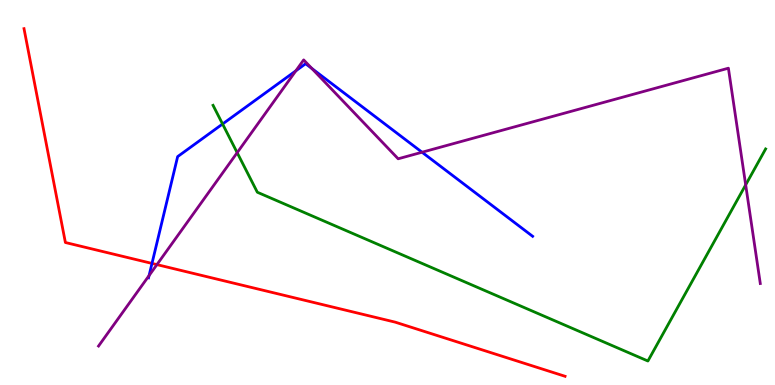[{'lines': ['blue', 'red'], 'intersections': [{'x': 1.96, 'y': 3.16}]}, {'lines': ['green', 'red'], 'intersections': []}, {'lines': ['purple', 'red'], 'intersections': [{'x': 2.02, 'y': 3.13}]}, {'lines': ['blue', 'green'], 'intersections': [{'x': 2.87, 'y': 6.78}]}, {'lines': ['blue', 'purple'], 'intersections': [{'x': 1.92, 'y': 2.84}, {'x': 3.82, 'y': 8.16}, {'x': 4.02, 'y': 8.22}, {'x': 5.45, 'y': 6.05}]}, {'lines': ['green', 'purple'], 'intersections': [{'x': 3.06, 'y': 6.03}, {'x': 9.62, 'y': 5.2}]}]